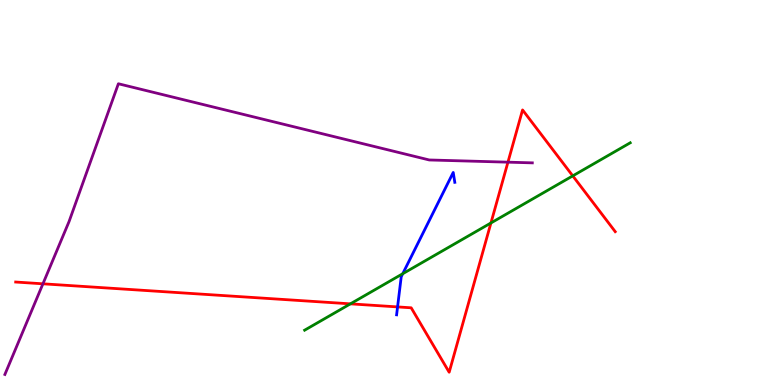[{'lines': ['blue', 'red'], 'intersections': [{'x': 5.13, 'y': 2.03}]}, {'lines': ['green', 'red'], 'intersections': [{'x': 4.52, 'y': 2.11}, {'x': 6.33, 'y': 4.21}, {'x': 7.39, 'y': 5.43}]}, {'lines': ['purple', 'red'], 'intersections': [{'x': 0.554, 'y': 2.63}, {'x': 6.55, 'y': 5.79}]}, {'lines': ['blue', 'green'], 'intersections': [{'x': 5.2, 'y': 2.89}]}, {'lines': ['blue', 'purple'], 'intersections': []}, {'lines': ['green', 'purple'], 'intersections': []}]